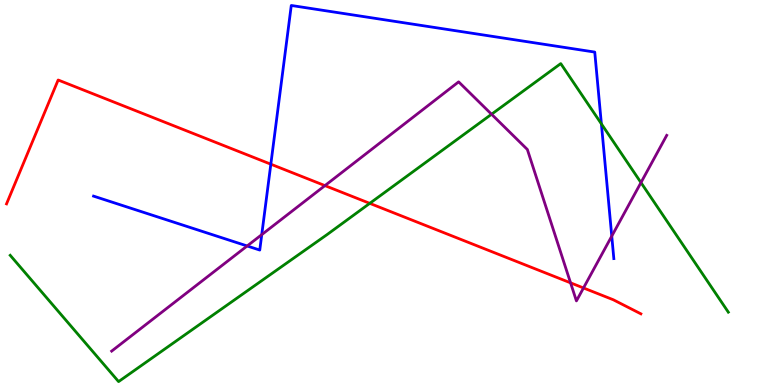[{'lines': ['blue', 'red'], 'intersections': [{'x': 3.49, 'y': 5.74}]}, {'lines': ['green', 'red'], 'intersections': [{'x': 4.77, 'y': 4.72}]}, {'lines': ['purple', 'red'], 'intersections': [{'x': 4.19, 'y': 5.18}, {'x': 7.36, 'y': 2.65}, {'x': 7.53, 'y': 2.52}]}, {'lines': ['blue', 'green'], 'intersections': [{'x': 7.76, 'y': 6.78}]}, {'lines': ['blue', 'purple'], 'intersections': [{'x': 3.19, 'y': 3.61}, {'x': 3.38, 'y': 3.91}, {'x': 7.89, 'y': 3.87}]}, {'lines': ['green', 'purple'], 'intersections': [{'x': 6.34, 'y': 7.03}, {'x': 8.27, 'y': 5.26}]}]